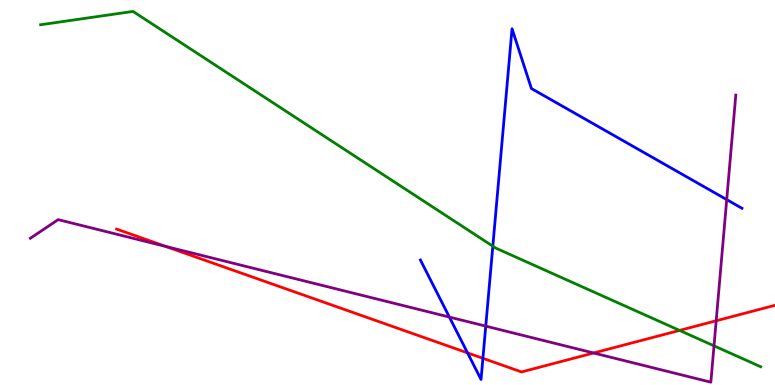[{'lines': ['blue', 'red'], 'intersections': [{'x': 6.03, 'y': 0.834}, {'x': 6.23, 'y': 0.693}]}, {'lines': ['green', 'red'], 'intersections': [{'x': 8.77, 'y': 1.42}]}, {'lines': ['purple', 'red'], 'intersections': [{'x': 2.14, 'y': 3.6}, {'x': 7.66, 'y': 0.831}, {'x': 9.24, 'y': 1.67}]}, {'lines': ['blue', 'green'], 'intersections': [{'x': 6.36, 'y': 3.61}]}, {'lines': ['blue', 'purple'], 'intersections': [{'x': 5.8, 'y': 1.76}, {'x': 6.27, 'y': 1.53}, {'x': 9.38, 'y': 4.82}]}, {'lines': ['green', 'purple'], 'intersections': [{'x': 9.21, 'y': 1.02}]}]